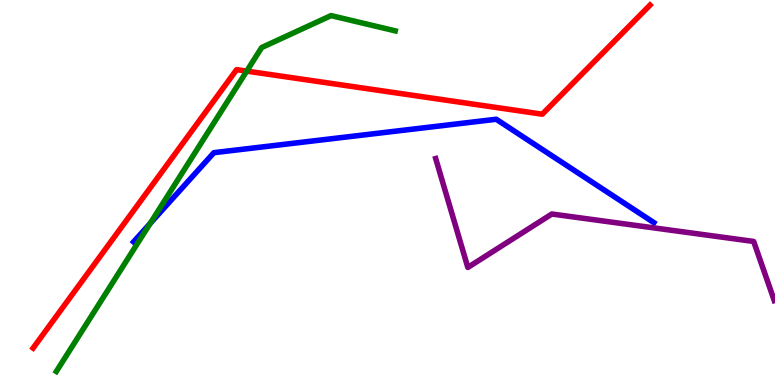[{'lines': ['blue', 'red'], 'intersections': []}, {'lines': ['green', 'red'], 'intersections': [{'x': 3.18, 'y': 8.15}]}, {'lines': ['purple', 'red'], 'intersections': []}, {'lines': ['blue', 'green'], 'intersections': [{'x': 1.94, 'y': 4.2}]}, {'lines': ['blue', 'purple'], 'intersections': []}, {'lines': ['green', 'purple'], 'intersections': []}]